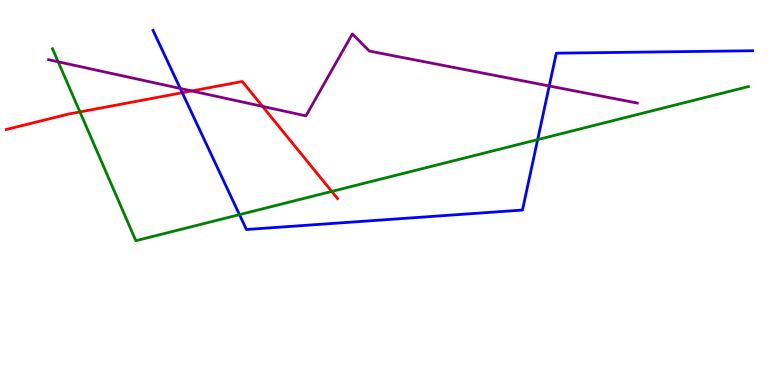[{'lines': ['blue', 'red'], 'intersections': [{'x': 2.35, 'y': 7.59}]}, {'lines': ['green', 'red'], 'intersections': [{'x': 1.03, 'y': 7.09}, {'x': 4.28, 'y': 5.03}]}, {'lines': ['purple', 'red'], 'intersections': [{'x': 2.47, 'y': 7.64}, {'x': 3.39, 'y': 7.24}]}, {'lines': ['blue', 'green'], 'intersections': [{'x': 3.09, 'y': 4.42}, {'x': 6.94, 'y': 6.37}]}, {'lines': ['blue', 'purple'], 'intersections': [{'x': 2.33, 'y': 7.7}, {'x': 7.09, 'y': 7.77}]}, {'lines': ['green', 'purple'], 'intersections': [{'x': 0.751, 'y': 8.39}]}]